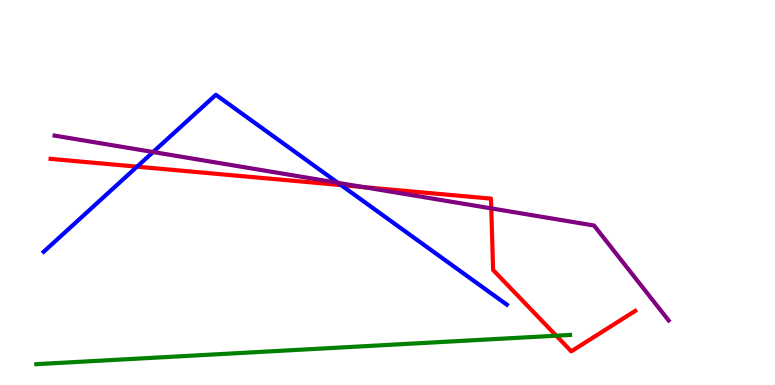[{'lines': ['blue', 'red'], 'intersections': [{'x': 1.77, 'y': 5.67}, {'x': 4.4, 'y': 5.19}]}, {'lines': ['green', 'red'], 'intersections': [{'x': 7.18, 'y': 1.28}]}, {'lines': ['purple', 'red'], 'intersections': [{'x': 4.7, 'y': 5.14}, {'x': 6.34, 'y': 4.59}]}, {'lines': ['blue', 'green'], 'intersections': []}, {'lines': ['blue', 'purple'], 'intersections': [{'x': 1.98, 'y': 6.05}, {'x': 4.36, 'y': 5.25}]}, {'lines': ['green', 'purple'], 'intersections': []}]